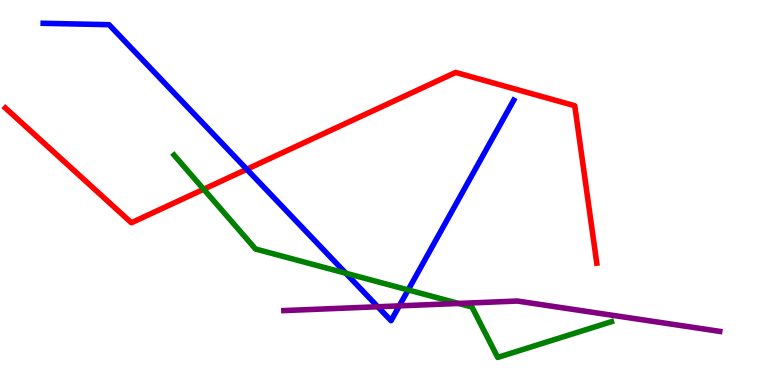[{'lines': ['blue', 'red'], 'intersections': [{'x': 3.18, 'y': 5.6}]}, {'lines': ['green', 'red'], 'intersections': [{'x': 2.63, 'y': 5.08}]}, {'lines': ['purple', 'red'], 'intersections': []}, {'lines': ['blue', 'green'], 'intersections': [{'x': 4.46, 'y': 2.9}, {'x': 5.27, 'y': 2.47}]}, {'lines': ['blue', 'purple'], 'intersections': [{'x': 4.87, 'y': 2.03}, {'x': 5.15, 'y': 2.06}]}, {'lines': ['green', 'purple'], 'intersections': [{'x': 5.92, 'y': 2.12}]}]